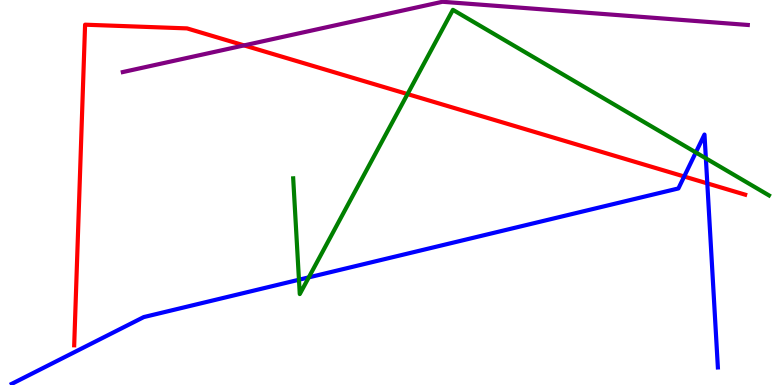[{'lines': ['blue', 'red'], 'intersections': [{'x': 8.83, 'y': 5.42}, {'x': 9.13, 'y': 5.24}]}, {'lines': ['green', 'red'], 'intersections': [{'x': 5.26, 'y': 7.56}]}, {'lines': ['purple', 'red'], 'intersections': [{'x': 3.15, 'y': 8.82}]}, {'lines': ['blue', 'green'], 'intersections': [{'x': 3.86, 'y': 2.73}, {'x': 3.98, 'y': 2.8}, {'x': 8.98, 'y': 6.04}, {'x': 9.11, 'y': 5.89}]}, {'lines': ['blue', 'purple'], 'intersections': []}, {'lines': ['green', 'purple'], 'intersections': []}]